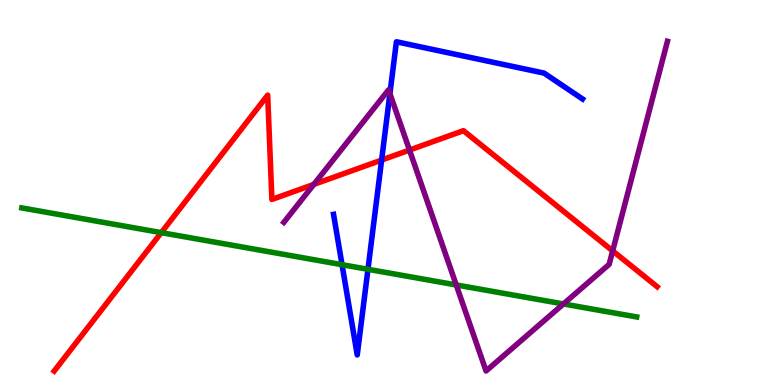[{'lines': ['blue', 'red'], 'intersections': [{'x': 4.92, 'y': 5.84}]}, {'lines': ['green', 'red'], 'intersections': [{'x': 2.08, 'y': 3.96}]}, {'lines': ['purple', 'red'], 'intersections': [{'x': 4.05, 'y': 5.21}, {'x': 5.28, 'y': 6.1}, {'x': 7.91, 'y': 3.48}]}, {'lines': ['blue', 'green'], 'intersections': [{'x': 4.41, 'y': 3.12}, {'x': 4.75, 'y': 3.01}]}, {'lines': ['blue', 'purple'], 'intersections': [{'x': 5.03, 'y': 7.57}]}, {'lines': ['green', 'purple'], 'intersections': [{'x': 5.89, 'y': 2.6}, {'x': 7.27, 'y': 2.1}]}]